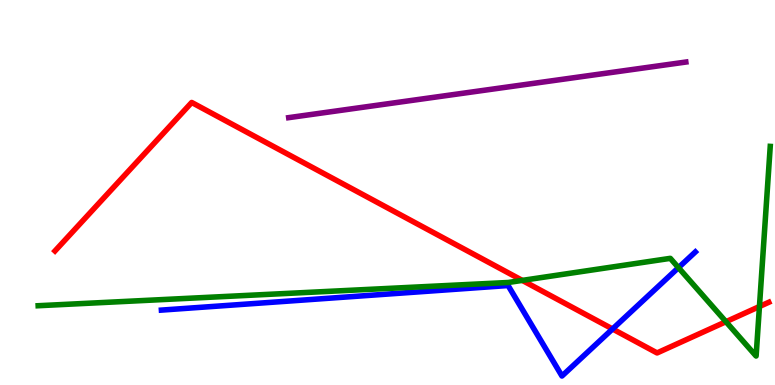[{'lines': ['blue', 'red'], 'intersections': [{'x': 7.9, 'y': 1.46}]}, {'lines': ['green', 'red'], 'intersections': [{'x': 6.74, 'y': 2.72}, {'x': 9.37, 'y': 1.64}, {'x': 9.8, 'y': 2.04}]}, {'lines': ['purple', 'red'], 'intersections': []}, {'lines': ['blue', 'green'], 'intersections': [{'x': 8.75, 'y': 3.05}]}, {'lines': ['blue', 'purple'], 'intersections': []}, {'lines': ['green', 'purple'], 'intersections': []}]